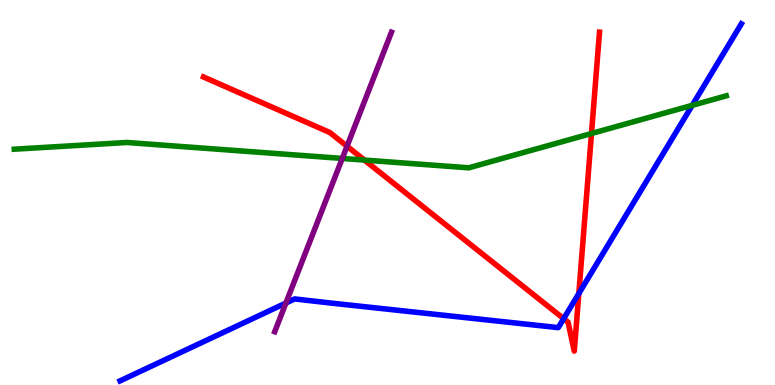[{'lines': ['blue', 'red'], 'intersections': [{'x': 7.27, 'y': 1.72}, {'x': 7.47, 'y': 2.38}]}, {'lines': ['green', 'red'], 'intersections': [{'x': 4.7, 'y': 5.84}, {'x': 7.63, 'y': 6.53}]}, {'lines': ['purple', 'red'], 'intersections': [{'x': 4.48, 'y': 6.2}]}, {'lines': ['blue', 'green'], 'intersections': [{'x': 8.93, 'y': 7.26}]}, {'lines': ['blue', 'purple'], 'intersections': [{'x': 3.69, 'y': 2.13}]}, {'lines': ['green', 'purple'], 'intersections': [{'x': 4.42, 'y': 5.88}]}]